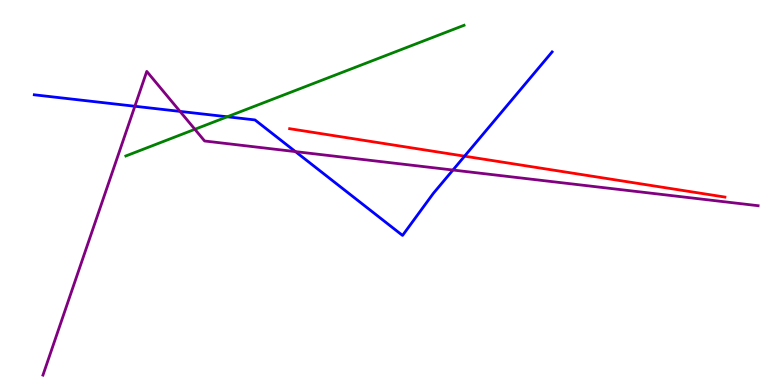[{'lines': ['blue', 'red'], 'intersections': [{'x': 5.99, 'y': 5.94}]}, {'lines': ['green', 'red'], 'intersections': []}, {'lines': ['purple', 'red'], 'intersections': []}, {'lines': ['blue', 'green'], 'intersections': [{'x': 2.93, 'y': 6.97}]}, {'lines': ['blue', 'purple'], 'intersections': [{'x': 1.74, 'y': 7.24}, {'x': 2.32, 'y': 7.11}, {'x': 3.81, 'y': 6.06}, {'x': 5.84, 'y': 5.58}]}, {'lines': ['green', 'purple'], 'intersections': [{'x': 2.51, 'y': 6.64}]}]